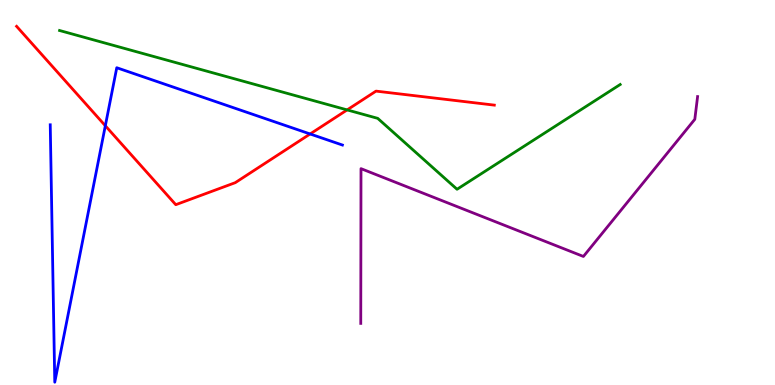[{'lines': ['blue', 'red'], 'intersections': [{'x': 1.36, 'y': 6.73}, {'x': 4.0, 'y': 6.52}]}, {'lines': ['green', 'red'], 'intersections': [{'x': 4.48, 'y': 7.15}]}, {'lines': ['purple', 'red'], 'intersections': []}, {'lines': ['blue', 'green'], 'intersections': []}, {'lines': ['blue', 'purple'], 'intersections': []}, {'lines': ['green', 'purple'], 'intersections': []}]